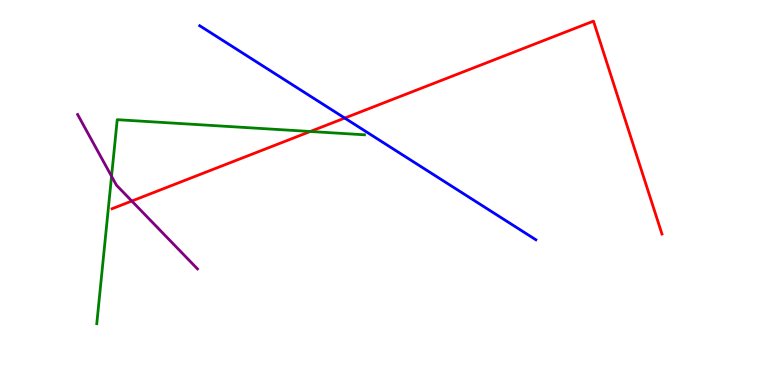[{'lines': ['blue', 'red'], 'intersections': [{'x': 4.45, 'y': 6.93}]}, {'lines': ['green', 'red'], 'intersections': [{'x': 4.0, 'y': 6.58}]}, {'lines': ['purple', 'red'], 'intersections': [{'x': 1.7, 'y': 4.78}]}, {'lines': ['blue', 'green'], 'intersections': []}, {'lines': ['blue', 'purple'], 'intersections': []}, {'lines': ['green', 'purple'], 'intersections': [{'x': 1.44, 'y': 5.42}]}]